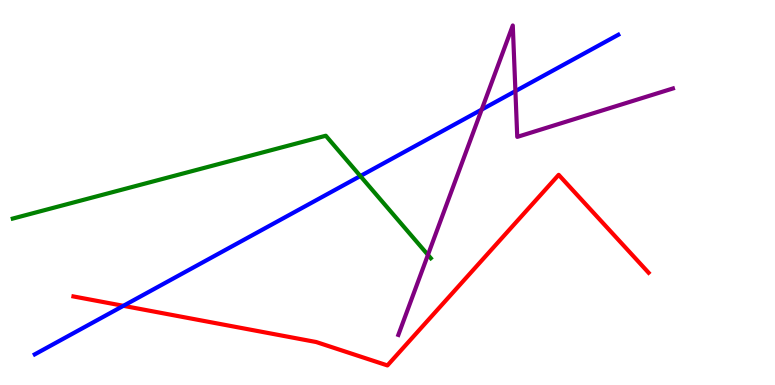[{'lines': ['blue', 'red'], 'intersections': [{'x': 1.59, 'y': 2.06}]}, {'lines': ['green', 'red'], 'intersections': []}, {'lines': ['purple', 'red'], 'intersections': []}, {'lines': ['blue', 'green'], 'intersections': [{'x': 4.65, 'y': 5.43}]}, {'lines': ['blue', 'purple'], 'intersections': [{'x': 6.22, 'y': 7.15}, {'x': 6.65, 'y': 7.63}]}, {'lines': ['green', 'purple'], 'intersections': [{'x': 5.52, 'y': 3.38}]}]